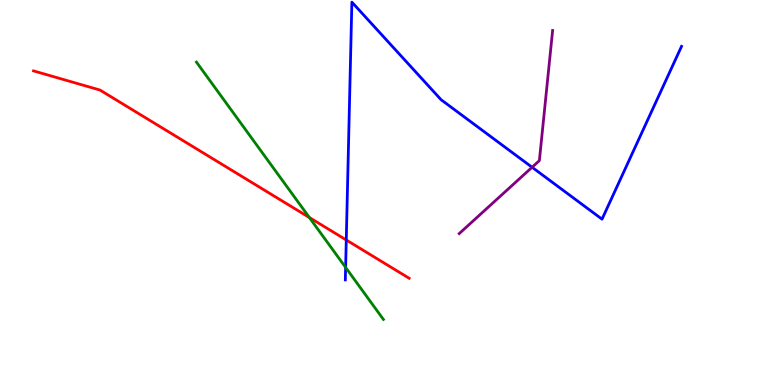[{'lines': ['blue', 'red'], 'intersections': [{'x': 4.47, 'y': 3.77}]}, {'lines': ['green', 'red'], 'intersections': [{'x': 3.99, 'y': 4.35}]}, {'lines': ['purple', 'red'], 'intersections': []}, {'lines': ['blue', 'green'], 'intersections': [{'x': 4.46, 'y': 3.05}]}, {'lines': ['blue', 'purple'], 'intersections': [{'x': 6.87, 'y': 5.66}]}, {'lines': ['green', 'purple'], 'intersections': []}]